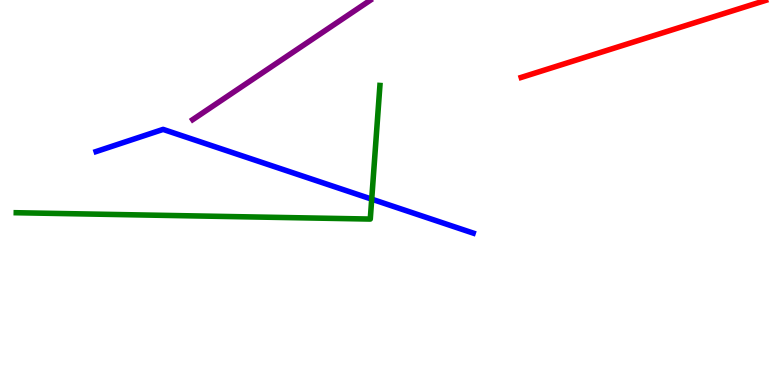[{'lines': ['blue', 'red'], 'intersections': []}, {'lines': ['green', 'red'], 'intersections': []}, {'lines': ['purple', 'red'], 'intersections': []}, {'lines': ['blue', 'green'], 'intersections': [{'x': 4.8, 'y': 4.83}]}, {'lines': ['blue', 'purple'], 'intersections': []}, {'lines': ['green', 'purple'], 'intersections': []}]